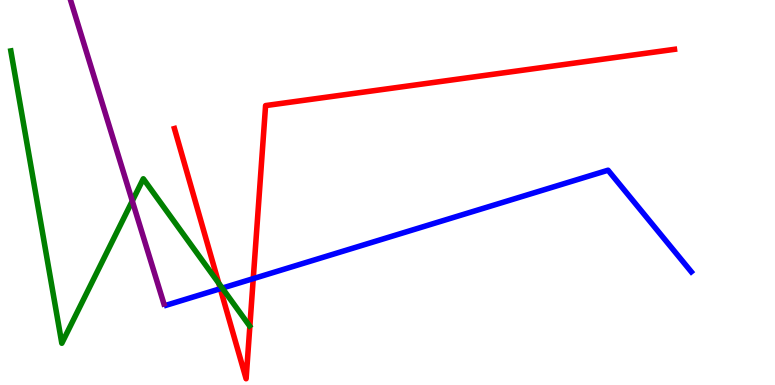[{'lines': ['blue', 'red'], 'intersections': [{'x': 2.84, 'y': 2.5}, {'x': 3.27, 'y': 2.76}]}, {'lines': ['green', 'red'], 'intersections': [{'x': 2.82, 'y': 2.64}]}, {'lines': ['purple', 'red'], 'intersections': []}, {'lines': ['blue', 'green'], 'intersections': [{'x': 2.87, 'y': 2.52}]}, {'lines': ['blue', 'purple'], 'intersections': []}, {'lines': ['green', 'purple'], 'intersections': [{'x': 1.71, 'y': 4.78}]}]